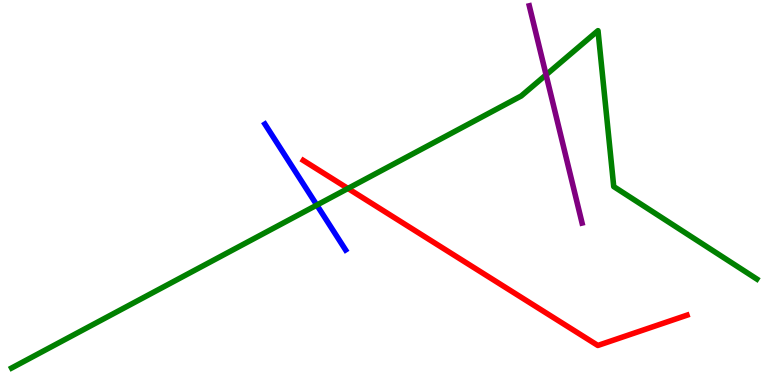[{'lines': ['blue', 'red'], 'intersections': []}, {'lines': ['green', 'red'], 'intersections': [{'x': 4.49, 'y': 5.1}]}, {'lines': ['purple', 'red'], 'intersections': []}, {'lines': ['blue', 'green'], 'intersections': [{'x': 4.09, 'y': 4.67}]}, {'lines': ['blue', 'purple'], 'intersections': []}, {'lines': ['green', 'purple'], 'intersections': [{'x': 7.05, 'y': 8.06}]}]